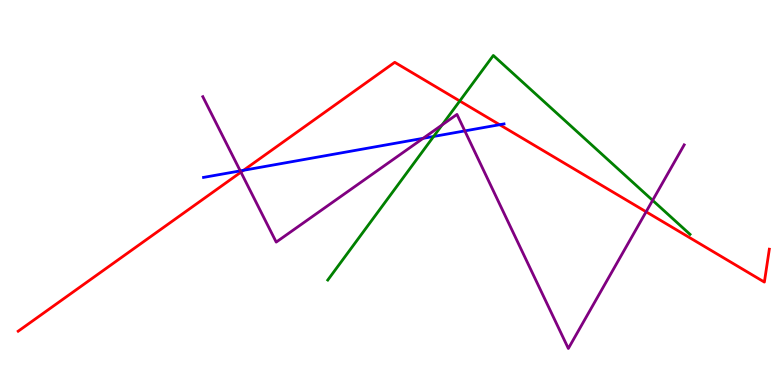[{'lines': ['blue', 'red'], 'intersections': [{'x': 3.14, 'y': 5.58}, {'x': 6.45, 'y': 6.76}]}, {'lines': ['green', 'red'], 'intersections': [{'x': 5.93, 'y': 7.38}]}, {'lines': ['purple', 'red'], 'intersections': [{'x': 3.11, 'y': 5.53}, {'x': 8.34, 'y': 4.5}]}, {'lines': ['blue', 'green'], 'intersections': [{'x': 5.6, 'y': 6.46}]}, {'lines': ['blue', 'purple'], 'intersections': [{'x': 3.1, 'y': 5.56}, {'x': 5.46, 'y': 6.41}, {'x': 6.0, 'y': 6.6}]}, {'lines': ['green', 'purple'], 'intersections': [{'x': 5.71, 'y': 6.76}, {'x': 8.42, 'y': 4.8}]}]